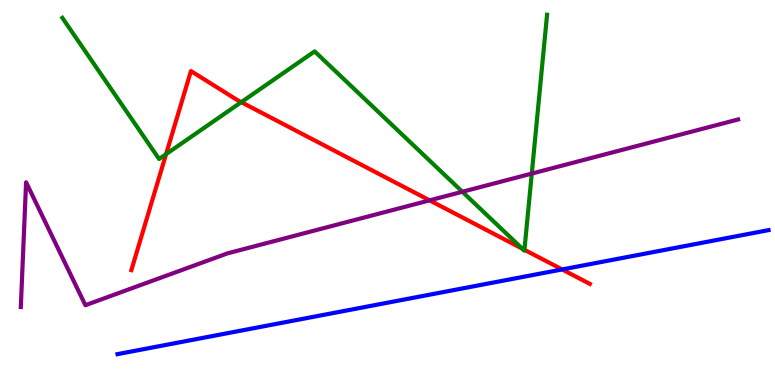[{'lines': ['blue', 'red'], 'intersections': [{'x': 7.25, 'y': 3.0}]}, {'lines': ['green', 'red'], 'intersections': [{'x': 2.14, 'y': 6.0}, {'x': 3.11, 'y': 7.35}, {'x': 6.74, 'y': 3.54}, {'x': 6.77, 'y': 3.51}]}, {'lines': ['purple', 'red'], 'intersections': [{'x': 5.54, 'y': 4.8}]}, {'lines': ['blue', 'green'], 'intersections': []}, {'lines': ['blue', 'purple'], 'intersections': []}, {'lines': ['green', 'purple'], 'intersections': [{'x': 5.97, 'y': 5.02}, {'x': 6.86, 'y': 5.49}]}]